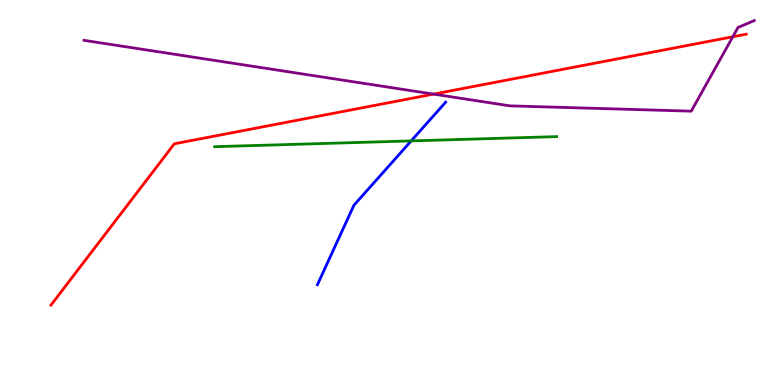[{'lines': ['blue', 'red'], 'intersections': []}, {'lines': ['green', 'red'], 'intersections': []}, {'lines': ['purple', 'red'], 'intersections': [{'x': 5.59, 'y': 7.56}, {'x': 9.46, 'y': 9.05}]}, {'lines': ['blue', 'green'], 'intersections': [{'x': 5.31, 'y': 6.34}]}, {'lines': ['blue', 'purple'], 'intersections': []}, {'lines': ['green', 'purple'], 'intersections': []}]